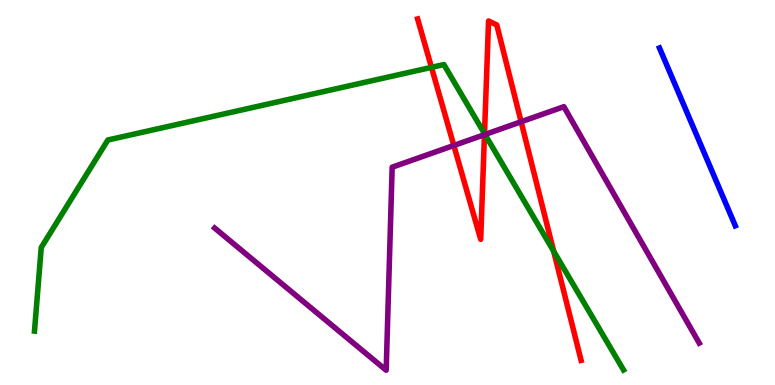[{'lines': ['blue', 'red'], 'intersections': []}, {'lines': ['green', 'red'], 'intersections': [{'x': 5.57, 'y': 8.25}, {'x': 6.25, 'y': 6.53}, {'x': 7.14, 'y': 3.48}]}, {'lines': ['purple', 'red'], 'intersections': [{'x': 5.86, 'y': 6.22}, {'x': 6.25, 'y': 6.5}, {'x': 6.72, 'y': 6.84}]}, {'lines': ['blue', 'green'], 'intersections': []}, {'lines': ['blue', 'purple'], 'intersections': []}, {'lines': ['green', 'purple'], 'intersections': [{'x': 6.26, 'y': 6.51}]}]